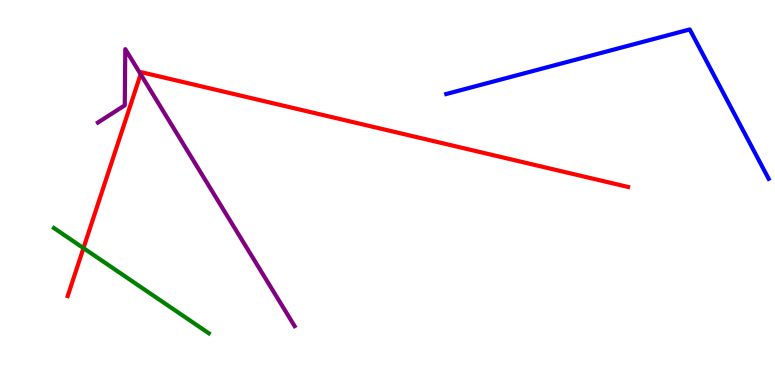[{'lines': ['blue', 'red'], 'intersections': []}, {'lines': ['green', 'red'], 'intersections': [{'x': 1.08, 'y': 3.56}]}, {'lines': ['purple', 'red'], 'intersections': [{'x': 1.81, 'y': 8.07}]}, {'lines': ['blue', 'green'], 'intersections': []}, {'lines': ['blue', 'purple'], 'intersections': []}, {'lines': ['green', 'purple'], 'intersections': []}]